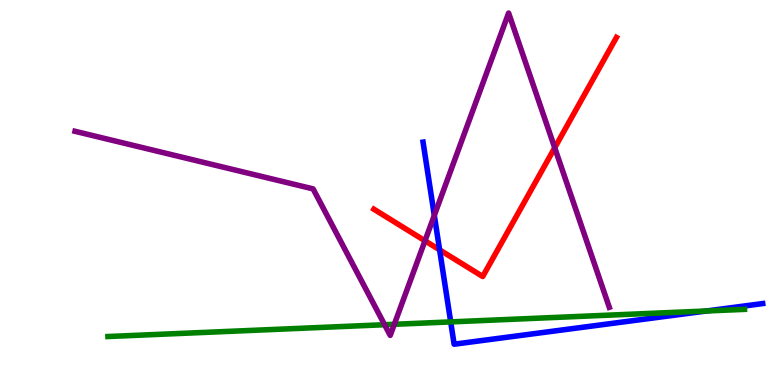[{'lines': ['blue', 'red'], 'intersections': [{'x': 5.67, 'y': 3.51}]}, {'lines': ['green', 'red'], 'intersections': []}, {'lines': ['purple', 'red'], 'intersections': [{'x': 5.48, 'y': 3.75}, {'x': 7.16, 'y': 6.16}]}, {'lines': ['blue', 'green'], 'intersections': [{'x': 5.82, 'y': 1.64}, {'x': 9.11, 'y': 1.92}]}, {'lines': ['blue', 'purple'], 'intersections': [{'x': 5.6, 'y': 4.41}]}, {'lines': ['green', 'purple'], 'intersections': [{'x': 4.96, 'y': 1.57}, {'x': 5.09, 'y': 1.58}]}]